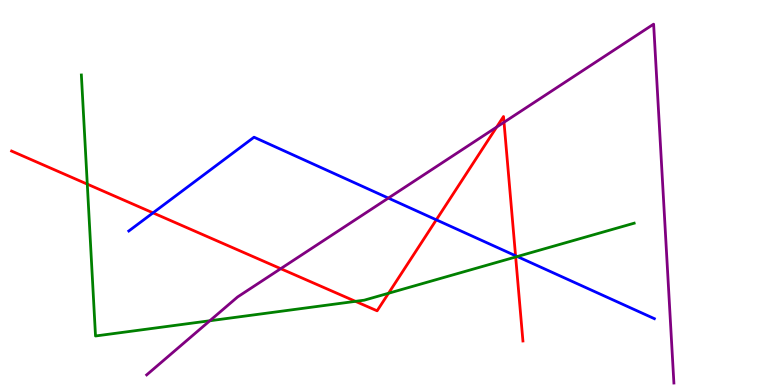[{'lines': ['blue', 'red'], 'intersections': [{'x': 1.97, 'y': 4.47}, {'x': 5.63, 'y': 4.29}, {'x': 6.65, 'y': 3.36}]}, {'lines': ['green', 'red'], 'intersections': [{'x': 1.13, 'y': 5.22}, {'x': 4.59, 'y': 2.17}, {'x': 5.01, 'y': 2.38}, {'x': 6.65, 'y': 3.32}]}, {'lines': ['purple', 'red'], 'intersections': [{'x': 3.62, 'y': 3.02}, {'x': 6.41, 'y': 6.7}, {'x': 6.5, 'y': 6.82}]}, {'lines': ['blue', 'green'], 'intersections': [{'x': 6.67, 'y': 3.34}]}, {'lines': ['blue', 'purple'], 'intersections': [{'x': 5.01, 'y': 4.85}]}, {'lines': ['green', 'purple'], 'intersections': [{'x': 2.71, 'y': 1.67}]}]